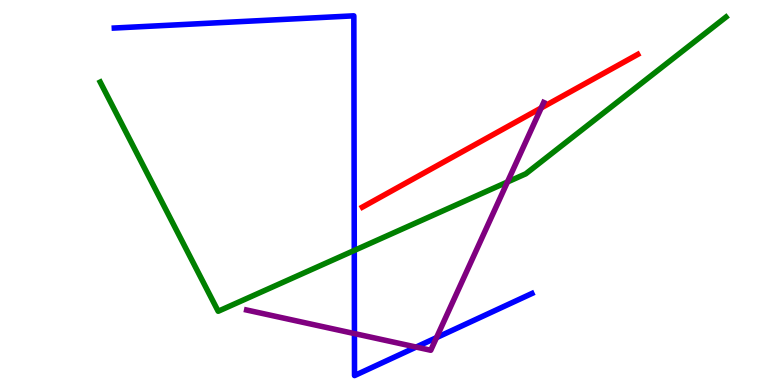[{'lines': ['blue', 'red'], 'intersections': []}, {'lines': ['green', 'red'], 'intersections': []}, {'lines': ['purple', 'red'], 'intersections': [{'x': 6.98, 'y': 7.2}]}, {'lines': ['blue', 'green'], 'intersections': [{'x': 4.57, 'y': 3.49}]}, {'lines': ['blue', 'purple'], 'intersections': [{'x': 4.57, 'y': 1.34}, {'x': 5.37, 'y': 0.985}, {'x': 5.63, 'y': 1.23}]}, {'lines': ['green', 'purple'], 'intersections': [{'x': 6.55, 'y': 5.27}]}]